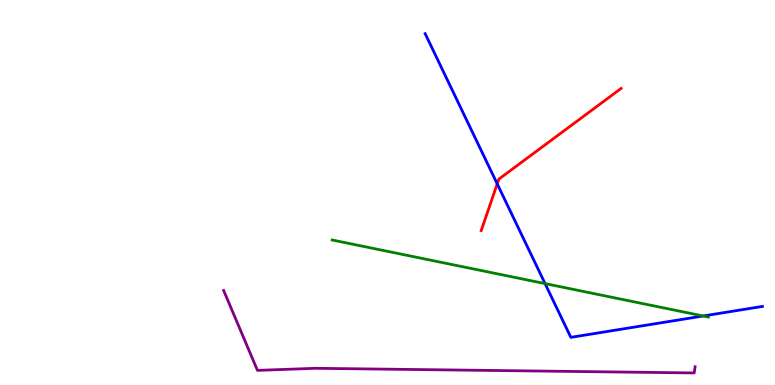[{'lines': ['blue', 'red'], 'intersections': [{'x': 6.42, 'y': 5.22}]}, {'lines': ['green', 'red'], 'intersections': []}, {'lines': ['purple', 'red'], 'intersections': []}, {'lines': ['blue', 'green'], 'intersections': [{'x': 7.03, 'y': 2.63}, {'x': 9.07, 'y': 1.79}]}, {'lines': ['blue', 'purple'], 'intersections': []}, {'lines': ['green', 'purple'], 'intersections': []}]